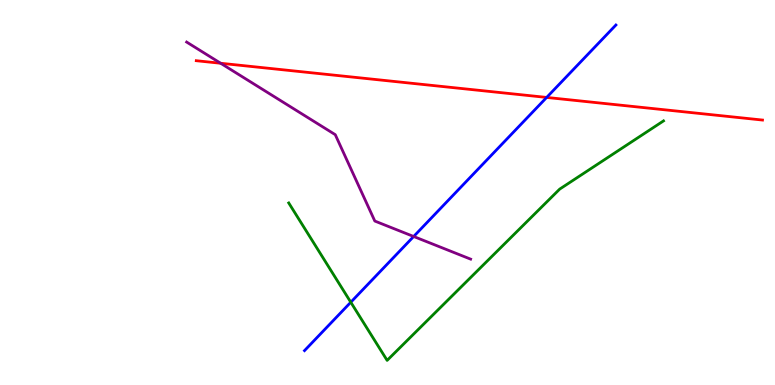[{'lines': ['blue', 'red'], 'intersections': [{'x': 7.05, 'y': 7.47}]}, {'lines': ['green', 'red'], 'intersections': []}, {'lines': ['purple', 'red'], 'intersections': [{'x': 2.85, 'y': 8.36}]}, {'lines': ['blue', 'green'], 'intersections': [{'x': 4.53, 'y': 2.15}]}, {'lines': ['blue', 'purple'], 'intersections': [{'x': 5.34, 'y': 3.86}]}, {'lines': ['green', 'purple'], 'intersections': []}]